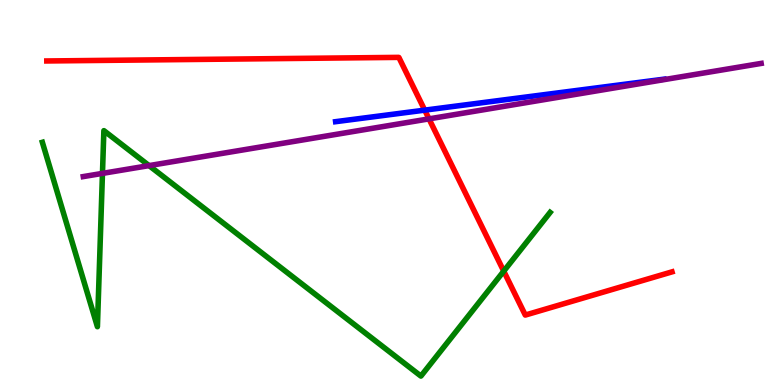[{'lines': ['blue', 'red'], 'intersections': [{'x': 5.48, 'y': 7.14}]}, {'lines': ['green', 'red'], 'intersections': [{'x': 6.5, 'y': 2.96}]}, {'lines': ['purple', 'red'], 'intersections': [{'x': 5.54, 'y': 6.91}]}, {'lines': ['blue', 'green'], 'intersections': []}, {'lines': ['blue', 'purple'], 'intersections': []}, {'lines': ['green', 'purple'], 'intersections': [{'x': 1.32, 'y': 5.5}, {'x': 1.92, 'y': 5.7}]}]